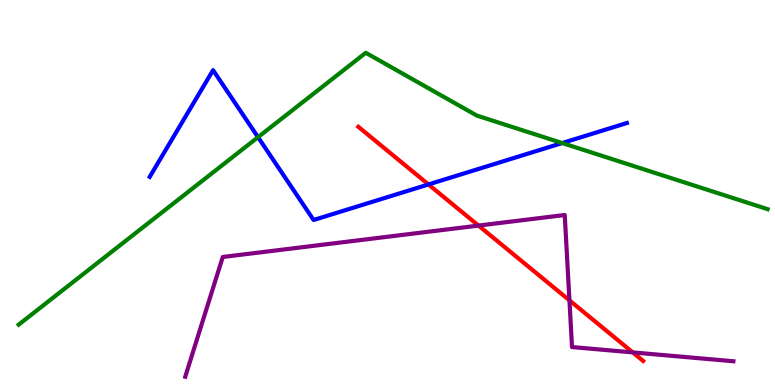[{'lines': ['blue', 'red'], 'intersections': [{'x': 5.53, 'y': 5.21}]}, {'lines': ['green', 'red'], 'intersections': []}, {'lines': ['purple', 'red'], 'intersections': [{'x': 6.17, 'y': 4.14}, {'x': 7.35, 'y': 2.2}, {'x': 8.16, 'y': 0.847}]}, {'lines': ['blue', 'green'], 'intersections': [{'x': 3.33, 'y': 6.44}, {'x': 7.25, 'y': 6.28}]}, {'lines': ['blue', 'purple'], 'intersections': []}, {'lines': ['green', 'purple'], 'intersections': []}]